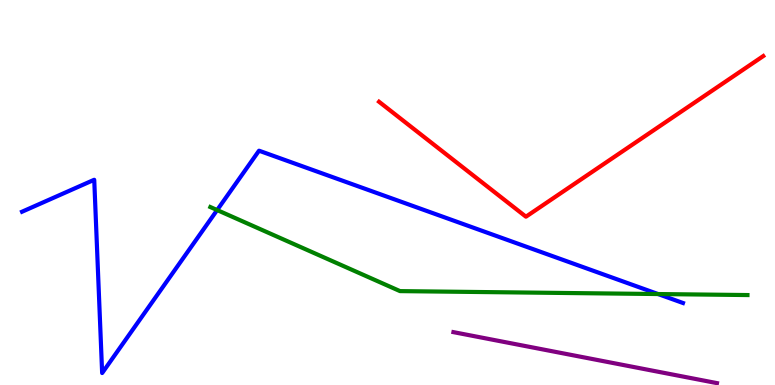[{'lines': ['blue', 'red'], 'intersections': []}, {'lines': ['green', 'red'], 'intersections': []}, {'lines': ['purple', 'red'], 'intersections': []}, {'lines': ['blue', 'green'], 'intersections': [{'x': 2.8, 'y': 4.54}, {'x': 8.49, 'y': 2.36}]}, {'lines': ['blue', 'purple'], 'intersections': []}, {'lines': ['green', 'purple'], 'intersections': []}]